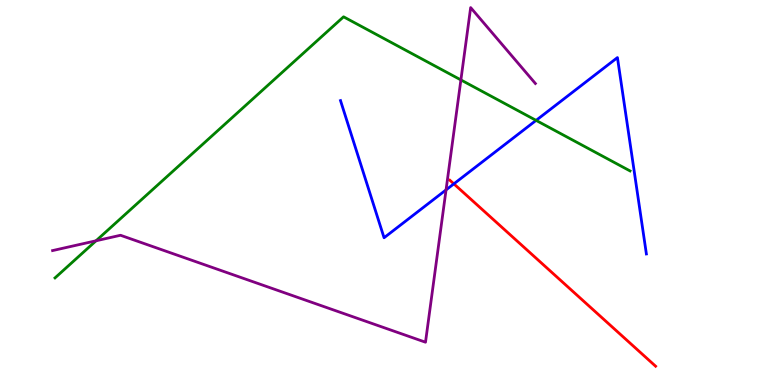[{'lines': ['blue', 'red'], 'intersections': [{'x': 5.86, 'y': 5.22}]}, {'lines': ['green', 'red'], 'intersections': []}, {'lines': ['purple', 'red'], 'intersections': []}, {'lines': ['blue', 'green'], 'intersections': [{'x': 6.92, 'y': 6.87}]}, {'lines': ['blue', 'purple'], 'intersections': [{'x': 5.76, 'y': 5.07}]}, {'lines': ['green', 'purple'], 'intersections': [{'x': 1.24, 'y': 3.75}, {'x': 5.95, 'y': 7.92}]}]